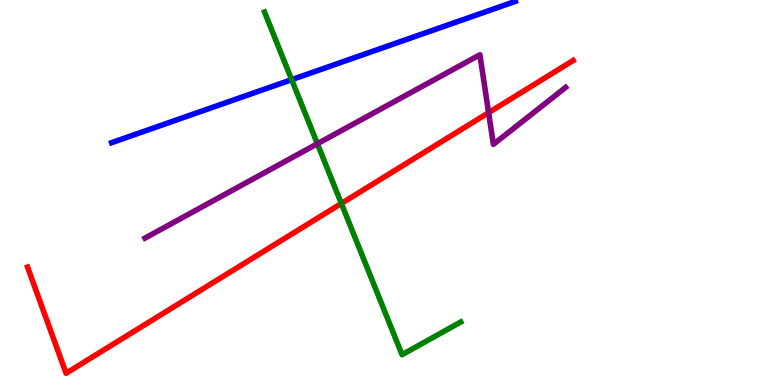[{'lines': ['blue', 'red'], 'intersections': []}, {'lines': ['green', 'red'], 'intersections': [{'x': 4.4, 'y': 4.72}]}, {'lines': ['purple', 'red'], 'intersections': [{'x': 6.3, 'y': 7.07}]}, {'lines': ['blue', 'green'], 'intersections': [{'x': 3.76, 'y': 7.93}]}, {'lines': ['blue', 'purple'], 'intersections': []}, {'lines': ['green', 'purple'], 'intersections': [{'x': 4.1, 'y': 6.27}]}]